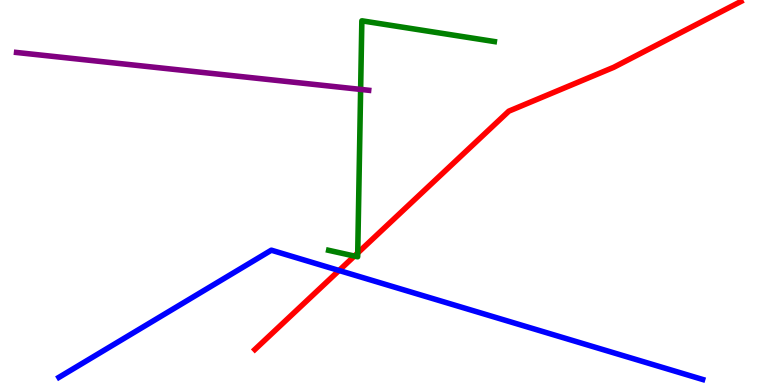[{'lines': ['blue', 'red'], 'intersections': [{'x': 4.37, 'y': 2.97}]}, {'lines': ['green', 'red'], 'intersections': [{'x': 4.57, 'y': 3.35}, {'x': 4.62, 'y': 3.43}]}, {'lines': ['purple', 'red'], 'intersections': []}, {'lines': ['blue', 'green'], 'intersections': []}, {'lines': ['blue', 'purple'], 'intersections': []}, {'lines': ['green', 'purple'], 'intersections': [{'x': 4.65, 'y': 7.68}]}]